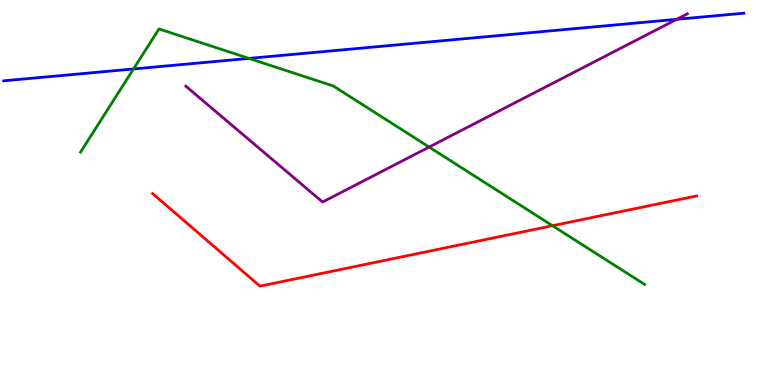[{'lines': ['blue', 'red'], 'intersections': []}, {'lines': ['green', 'red'], 'intersections': [{'x': 7.13, 'y': 4.14}]}, {'lines': ['purple', 'red'], 'intersections': []}, {'lines': ['blue', 'green'], 'intersections': [{'x': 1.72, 'y': 8.21}, {'x': 3.21, 'y': 8.48}]}, {'lines': ['blue', 'purple'], 'intersections': [{'x': 8.73, 'y': 9.5}]}, {'lines': ['green', 'purple'], 'intersections': [{'x': 5.54, 'y': 6.18}]}]